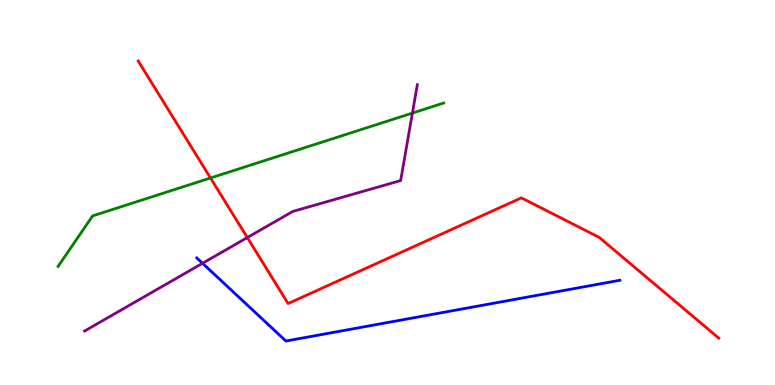[{'lines': ['blue', 'red'], 'intersections': []}, {'lines': ['green', 'red'], 'intersections': [{'x': 2.72, 'y': 5.38}]}, {'lines': ['purple', 'red'], 'intersections': [{'x': 3.19, 'y': 3.83}]}, {'lines': ['blue', 'green'], 'intersections': []}, {'lines': ['blue', 'purple'], 'intersections': [{'x': 2.61, 'y': 3.16}]}, {'lines': ['green', 'purple'], 'intersections': [{'x': 5.32, 'y': 7.06}]}]